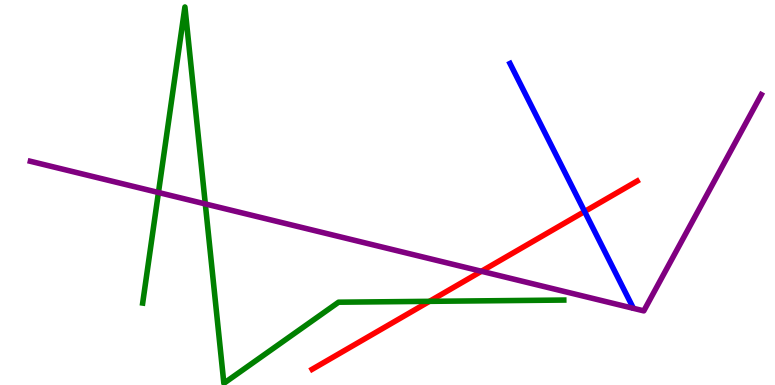[{'lines': ['blue', 'red'], 'intersections': [{'x': 7.54, 'y': 4.51}]}, {'lines': ['green', 'red'], 'intersections': [{'x': 5.54, 'y': 2.17}]}, {'lines': ['purple', 'red'], 'intersections': [{'x': 6.21, 'y': 2.95}]}, {'lines': ['blue', 'green'], 'intersections': []}, {'lines': ['blue', 'purple'], 'intersections': []}, {'lines': ['green', 'purple'], 'intersections': [{'x': 2.04, 'y': 5.0}, {'x': 2.65, 'y': 4.7}]}]